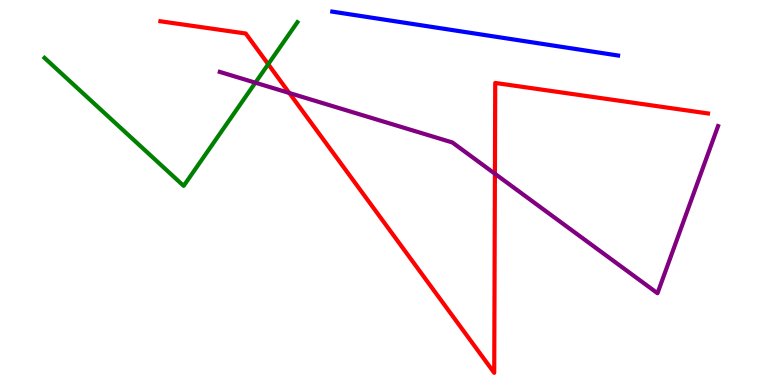[{'lines': ['blue', 'red'], 'intersections': []}, {'lines': ['green', 'red'], 'intersections': [{'x': 3.46, 'y': 8.33}]}, {'lines': ['purple', 'red'], 'intersections': [{'x': 3.73, 'y': 7.58}, {'x': 6.39, 'y': 5.49}]}, {'lines': ['blue', 'green'], 'intersections': []}, {'lines': ['blue', 'purple'], 'intersections': []}, {'lines': ['green', 'purple'], 'intersections': [{'x': 3.29, 'y': 7.85}]}]